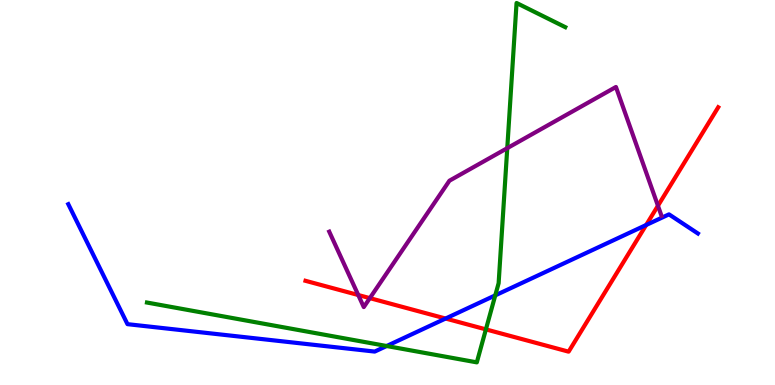[{'lines': ['blue', 'red'], 'intersections': [{'x': 5.75, 'y': 1.73}, {'x': 8.34, 'y': 4.16}]}, {'lines': ['green', 'red'], 'intersections': [{'x': 6.27, 'y': 1.44}]}, {'lines': ['purple', 'red'], 'intersections': [{'x': 4.62, 'y': 2.34}, {'x': 4.77, 'y': 2.26}, {'x': 8.49, 'y': 4.66}]}, {'lines': ['blue', 'green'], 'intersections': [{'x': 4.99, 'y': 1.01}, {'x': 6.39, 'y': 2.33}]}, {'lines': ['blue', 'purple'], 'intersections': []}, {'lines': ['green', 'purple'], 'intersections': [{'x': 6.55, 'y': 6.15}]}]